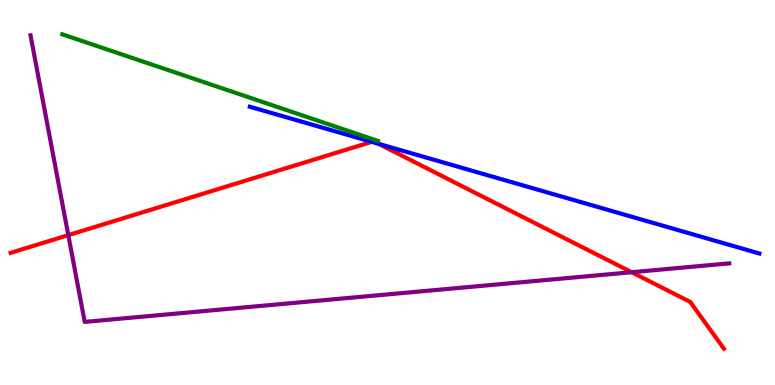[{'lines': ['blue', 'red'], 'intersections': [{'x': 4.8, 'y': 6.32}, {'x': 4.88, 'y': 6.26}]}, {'lines': ['green', 'red'], 'intersections': []}, {'lines': ['purple', 'red'], 'intersections': [{'x': 0.881, 'y': 3.89}, {'x': 8.15, 'y': 2.93}]}, {'lines': ['blue', 'green'], 'intersections': []}, {'lines': ['blue', 'purple'], 'intersections': []}, {'lines': ['green', 'purple'], 'intersections': []}]